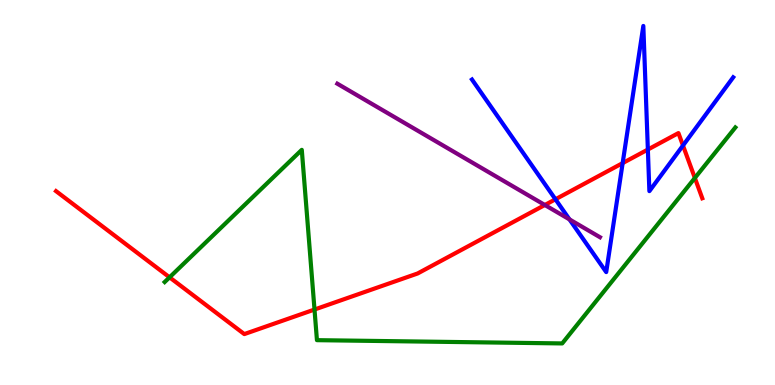[{'lines': ['blue', 'red'], 'intersections': [{'x': 7.17, 'y': 4.82}, {'x': 8.03, 'y': 5.76}, {'x': 8.36, 'y': 6.12}, {'x': 8.81, 'y': 6.22}]}, {'lines': ['green', 'red'], 'intersections': [{'x': 2.19, 'y': 2.8}, {'x': 4.06, 'y': 1.96}, {'x': 8.97, 'y': 5.38}]}, {'lines': ['purple', 'red'], 'intersections': [{'x': 7.03, 'y': 4.68}]}, {'lines': ['blue', 'green'], 'intersections': []}, {'lines': ['blue', 'purple'], 'intersections': [{'x': 7.35, 'y': 4.3}]}, {'lines': ['green', 'purple'], 'intersections': []}]